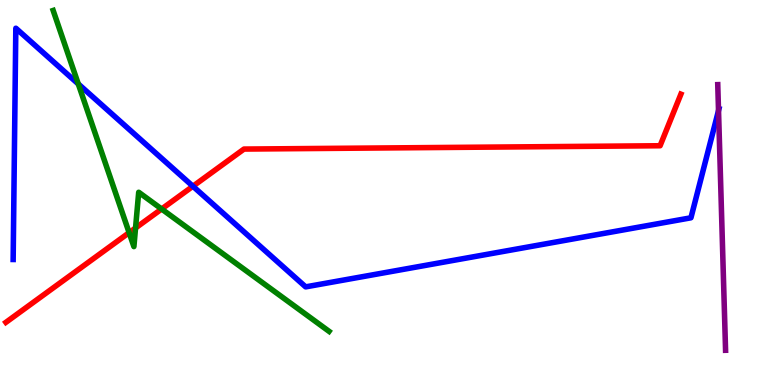[{'lines': ['blue', 'red'], 'intersections': [{'x': 2.49, 'y': 5.16}]}, {'lines': ['green', 'red'], 'intersections': [{'x': 1.67, 'y': 3.96}, {'x': 1.75, 'y': 4.08}, {'x': 2.09, 'y': 4.57}]}, {'lines': ['purple', 'red'], 'intersections': []}, {'lines': ['blue', 'green'], 'intersections': [{'x': 1.01, 'y': 7.82}]}, {'lines': ['blue', 'purple'], 'intersections': [{'x': 9.27, 'y': 7.13}]}, {'lines': ['green', 'purple'], 'intersections': []}]